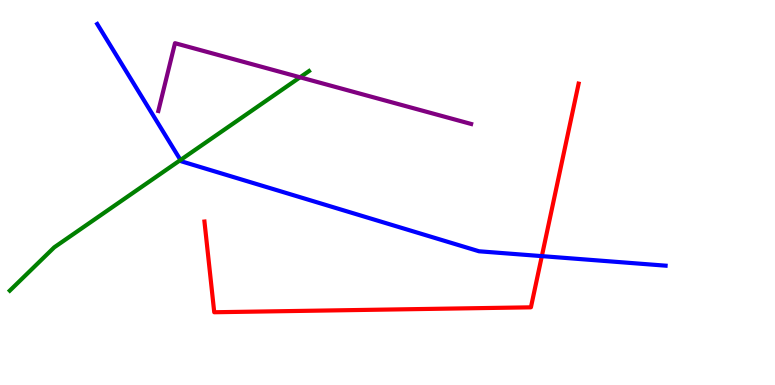[{'lines': ['blue', 'red'], 'intersections': [{'x': 6.99, 'y': 3.35}]}, {'lines': ['green', 'red'], 'intersections': []}, {'lines': ['purple', 'red'], 'intersections': []}, {'lines': ['blue', 'green'], 'intersections': [{'x': 2.33, 'y': 5.84}]}, {'lines': ['blue', 'purple'], 'intersections': []}, {'lines': ['green', 'purple'], 'intersections': [{'x': 3.87, 'y': 7.99}]}]